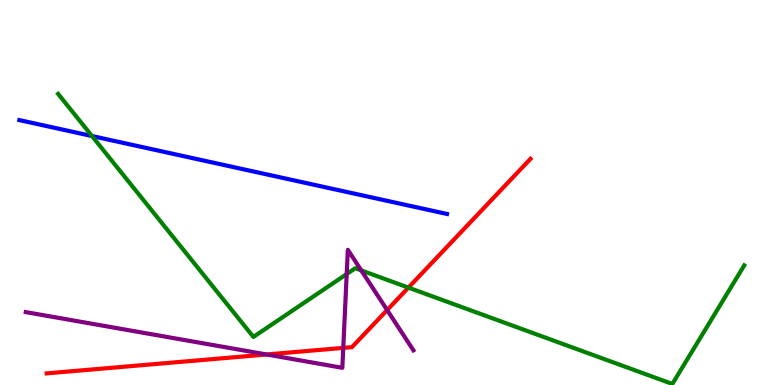[{'lines': ['blue', 'red'], 'intersections': []}, {'lines': ['green', 'red'], 'intersections': [{'x': 5.27, 'y': 2.53}]}, {'lines': ['purple', 'red'], 'intersections': [{'x': 3.44, 'y': 0.793}, {'x': 4.43, 'y': 0.964}, {'x': 5.0, 'y': 1.95}]}, {'lines': ['blue', 'green'], 'intersections': [{'x': 1.19, 'y': 6.47}]}, {'lines': ['blue', 'purple'], 'intersections': []}, {'lines': ['green', 'purple'], 'intersections': [{'x': 4.47, 'y': 2.88}, {'x': 4.66, 'y': 2.98}]}]